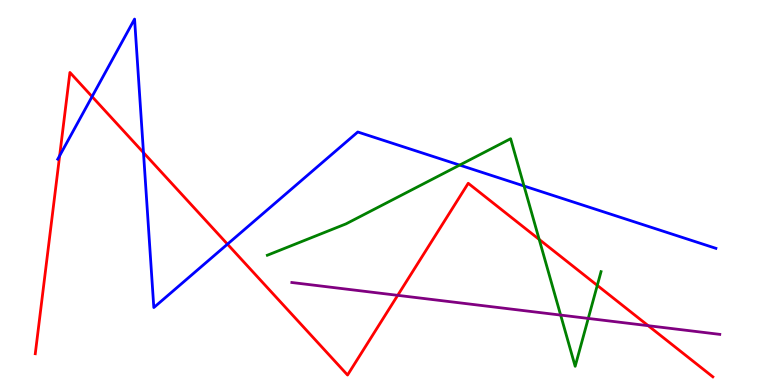[{'lines': ['blue', 'red'], 'intersections': [{'x': 0.77, 'y': 5.95}, {'x': 1.19, 'y': 7.49}, {'x': 1.85, 'y': 6.04}, {'x': 2.94, 'y': 3.66}]}, {'lines': ['green', 'red'], 'intersections': [{'x': 6.96, 'y': 3.78}, {'x': 7.71, 'y': 2.59}]}, {'lines': ['purple', 'red'], 'intersections': [{'x': 5.13, 'y': 2.33}, {'x': 8.36, 'y': 1.54}]}, {'lines': ['blue', 'green'], 'intersections': [{'x': 5.93, 'y': 5.71}, {'x': 6.76, 'y': 5.17}]}, {'lines': ['blue', 'purple'], 'intersections': []}, {'lines': ['green', 'purple'], 'intersections': [{'x': 7.23, 'y': 1.82}, {'x': 7.59, 'y': 1.73}]}]